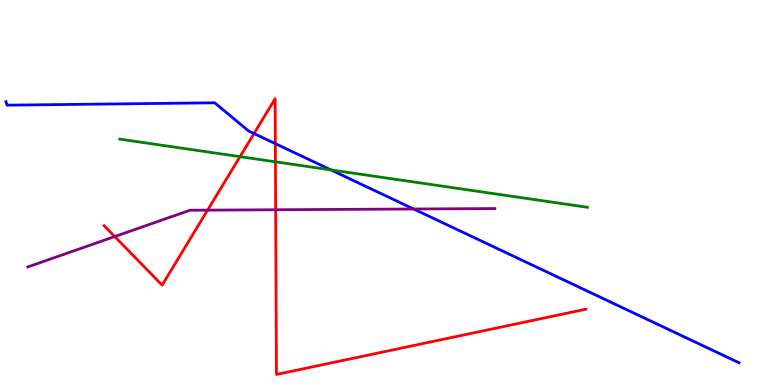[{'lines': ['blue', 'red'], 'intersections': [{'x': 3.28, 'y': 6.53}, {'x': 3.55, 'y': 6.27}]}, {'lines': ['green', 'red'], 'intersections': [{'x': 3.1, 'y': 5.93}, {'x': 3.55, 'y': 5.8}]}, {'lines': ['purple', 'red'], 'intersections': [{'x': 1.48, 'y': 3.86}, {'x': 2.68, 'y': 4.54}, {'x': 3.56, 'y': 4.55}]}, {'lines': ['blue', 'green'], 'intersections': [{'x': 4.27, 'y': 5.59}]}, {'lines': ['blue', 'purple'], 'intersections': [{'x': 5.34, 'y': 4.57}]}, {'lines': ['green', 'purple'], 'intersections': []}]